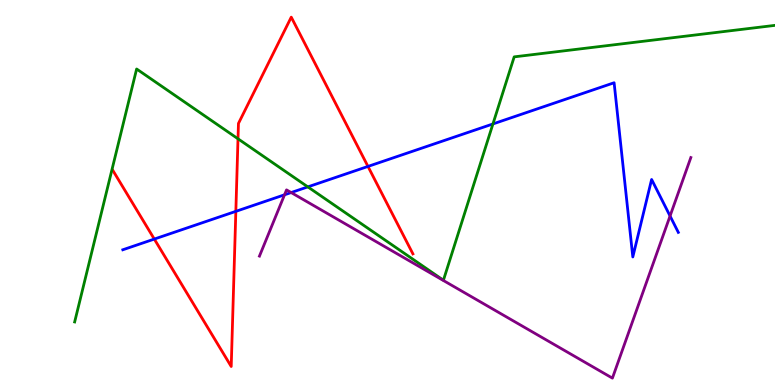[{'lines': ['blue', 'red'], 'intersections': [{'x': 1.99, 'y': 3.79}, {'x': 3.04, 'y': 4.51}, {'x': 4.75, 'y': 5.68}]}, {'lines': ['green', 'red'], 'intersections': [{'x': 3.07, 'y': 6.39}]}, {'lines': ['purple', 'red'], 'intersections': []}, {'lines': ['blue', 'green'], 'intersections': [{'x': 3.97, 'y': 5.15}, {'x': 6.36, 'y': 6.78}]}, {'lines': ['blue', 'purple'], 'intersections': [{'x': 3.67, 'y': 4.94}, {'x': 3.76, 'y': 5.0}, {'x': 8.65, 'y': 4.39}]}, {'lines': ['green', 'purple'], 'intersections': []}]